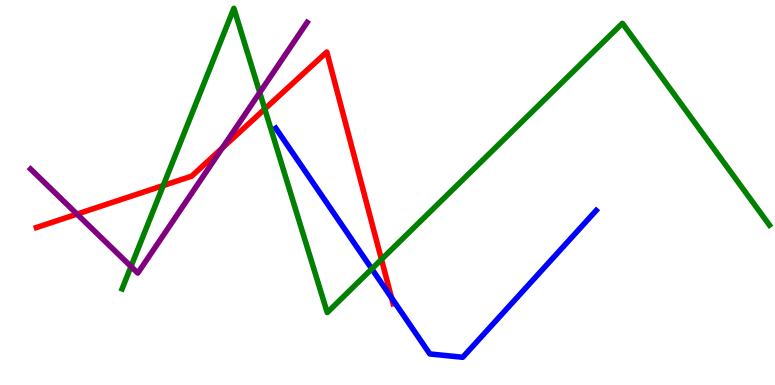[{'lines': ['blue', 'red'], 'intersections': [{'x': 5.05, 'y': 2.26}]}, {'lines': ['green', 'red'], 'intersections': [{'x': 2.11, 'y': 5.18}, {'x': 3.42, 'y': 7.17}, {'x': 4.92, 'y': 3.26}]}, {'lines': ['purple', 'red'], 'intersections': [{'x': 0.994, 'y': 4.44}, {'x': 2.87, 'y': 6.15}]}, {'lines': ['blue', 'green'], 'intersections': [{'x': 4.8, 'y': 3.02}]}, {'lines': ['blue', 'purple'], 'intersections': []}, {'lines': ['green', 'purple'], 'intersections': [{'x': 1.69, 'y': 3.08}, {'x': 3.35, 'y': 7.6}]}]